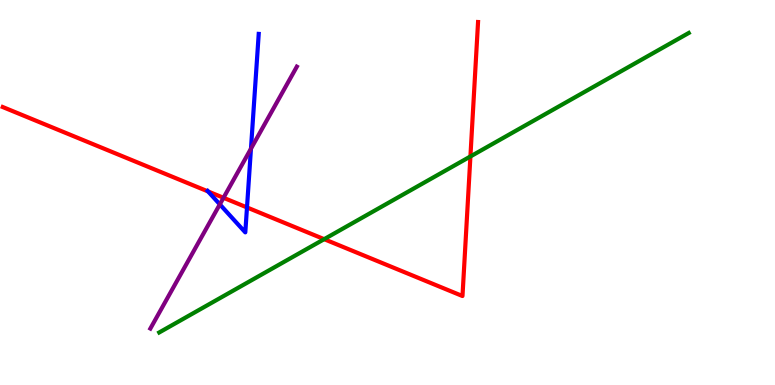[{'lines': ['blue', 'red'], 'intersections': [{'x': 2.68, 'y': 5.03}, {'x': 3.19, 'y': 4.61}]}, {'lines': ['green', 'red'], 'intersections': [{'x': 4.18, 'y': 3.79}, {'x': 6.07, 'y': 5.94}]}, {'lines': ['purple', 'red'], 'intersections': [{'x': 2.88, 'y': 4.86}]}, {'lines': ['blue', 'green'], 'intersections': []}, {'lines': ['blue', 'purple'], 'intersections': [{'x': 2.84, 'y': 4.69}, {'x': 3.24, 'y': 6.14}]}, {'lines': ['green', 'purple'], 'intersections': []}]